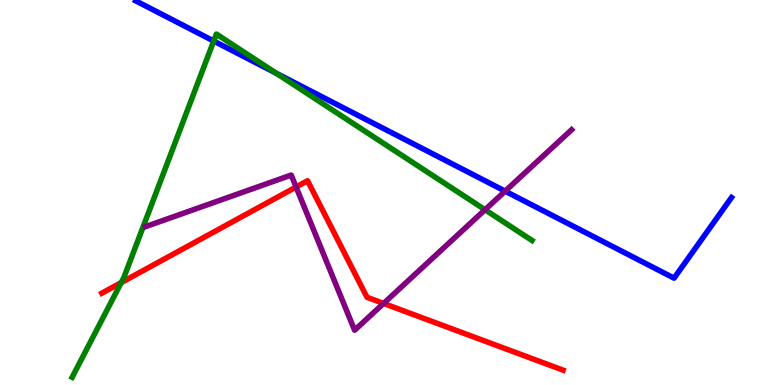[{'lines': ['blue', 'red'], 'intersections': []}, {'lines': ['green', 'red'], 'intersections': [{'x': 1.56, 'y': 2.66}]}, {'lines': ['purple', 'red'], 'intersections': [{'x': 3.82, 'y': 5.14}, {'x': 4.95, 'y': 2.12}]}, {'lines': ['blue', 'green'], 'intersections': [{'x': 2.76, 'y': 8.93}, {'x': 3.57, 'y': 8.1}]}, {'lines': ['blue', 'purple'], 'intersections': [{'x': 6.52, 'y': 5.04}]}, {'lines': ['green', 'purple'], 'intersections': [{'x': 6.26, 'y': 4.55}]}]